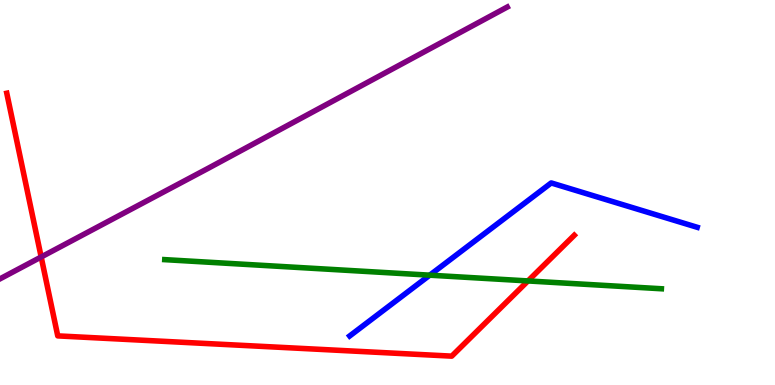[{'lines': ['blue', 'red'], 'intersections': []}, {'lines': ['green', 'red'], 'intersections': [{'x': 6.81, 'y': 2.7}]}, {'lines': ['purple', 'red'], 'intersections': [{'x': 0.531, 'y': 3.33}]}, {'lines': ['blue', 'green'], 'intersections': [{'x': 5.55, 'y': 2.85}]}, {'lines': ['blue', 'purple'], 'intersections': []}, {'lines': ['green', 'purple'], 'intersections': []}]